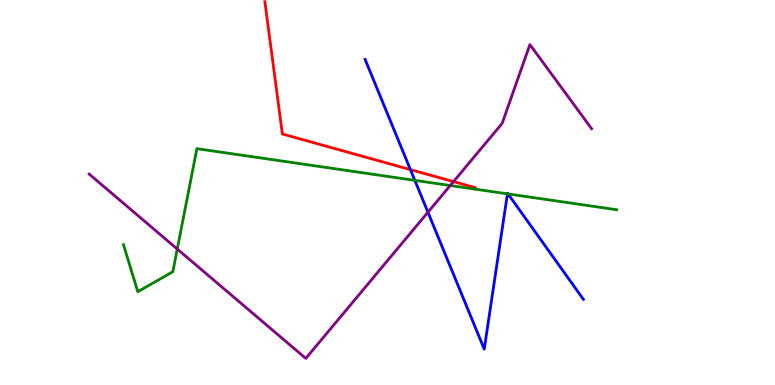[{'lines': ['blue', 'red'], 'intersections': [{'x': 5.3, 'y': 5.59}]}, {'lines': ['green', 'red'], 'intersections': []}, {'lines': ['purple', 'red'], 'intersections': [{'x': 5.85, 'y': 5.28}]}, {'lines': ['blue', 'green'], 'intersections': [{'x': 5.35, 'y': 5.32}, {'x': 6.55, 'y': 4.97}, {'x': 6.56, 'y': 4.96}]}, {'lines': ['blue', 'purple'], 'intersections': [{'x': 5.52, 'y': 4.49}]}, {'lines': ['green', 'purple'], 'intersections': [{'x': 2.29, 'y': 3.53}, {'x': 5.81, 'y': 5.18}]}]